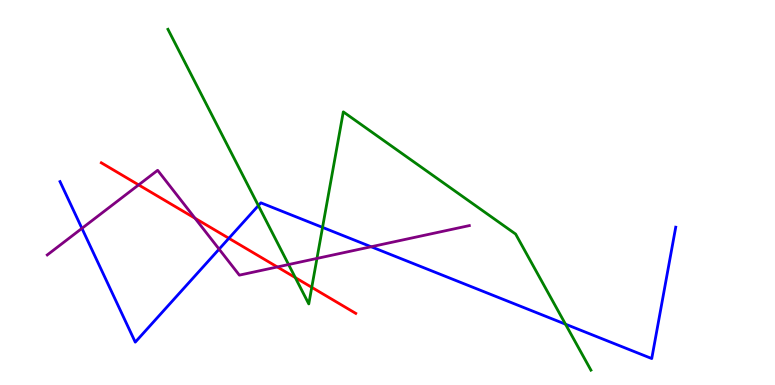[{'lines': ['blue', 'red'], 'intersections': [{'x': 2.95, 'y': 3.81}]}, {'lines': ['green', 'red'], 'intersections': [{'x': 3.81, 'y': 2.79}, {'x': 4.02, 'y': 2.54}]}, {'lines': ['purple', 'red'], 'intersections': [{'x': 1.79, 'y': 5.2}, {'x': 2.52, 'y': 4.33}, {'x': 3.58, 'y': 3.07}]}, {'lines': ['blue', 'green'], 'intersections': [{'x': 3.33, 'y': 4.66}, {'x': 4.16, 'y': 4.09}, {'x': 7.3, 'y': 1.58}]}, {'lines': ['blue', 'purple'], 'intersections': [{'x': 1.06, 'y': 4.07}, {'x': 2.83, 'y': 3.53}, {'x': 4.79, 'y': 3.59}]}, {'lines': ['green', 'purple'], 'intersections': [{'x': 3.72, 'y': 3.13}, {'x': 4.09, 'y': 3.29}]}]